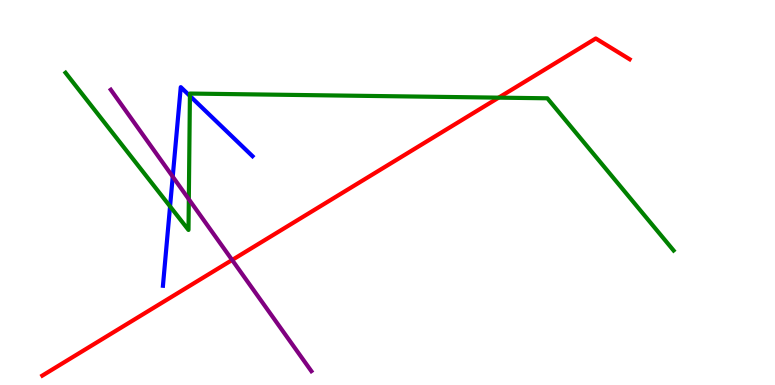[{'lines': ['blue', 'red'], 'intersections': []}, {'lines': ['green', 'red'], 'intersections': [{'x': 6.43, 'y': 7.46}]}, {'lines': ['purple', 'red'], 'intersections': [{'x': 3.0, 'y': 3.25}]}, {'lines': ['blue', 'green'], 'intersections': [{'x': 2.19, 'y': 4.64}, {'x': 2.45, 'y': 7.51}]}, {'lines': ['blue', 'purple'], 'intersections': [{'x': 2.23, 'y': 5.41}]}, {'lines': ['green', 'purple'], 'intersections': [{'x': 2.44, 'y': 4.83}]}]